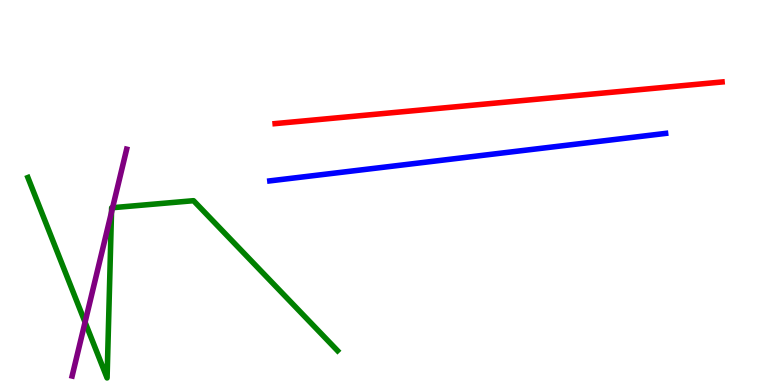[{'lines': ['blue', 'red'], 'intersections': []}, {'lines': ['green', 'red'], 'intersections': []}, {'lines': ['purple', 'red'], 'intersections': []}, {'lines': ['blue', 'green'], 'intersections': []}, {'lines': ['blue', 'purple'], 'intersections': []}, {'lines': ['green', 'purple'], 'intersections': [{'x': 1.1, 'y': 1.63}, {'x': 1.44, 'y': 4.49}, {'x': 1.45, 'y': 4.61}]}]